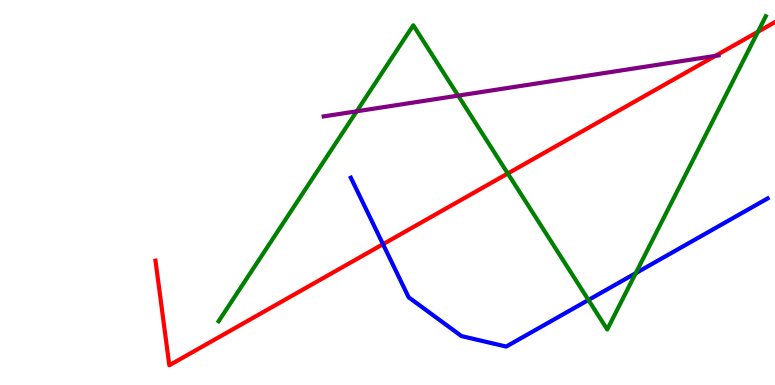[{'lines': ['blue', 'red'], 'intersections': [{'x': 4.94, 'y': 3.66}]}, {'lines': ['green', 'red'], 'intersections': [{'x': 6.55, 'y': 5.49}, {'x': 9.78, 'y': 9.17}]}, {'lines': ['purple', 'red'], 'intersections': [{'x': 9.23, 'y': 8.55}]}, {'lines': ['blue', 'green'], 'intersections': [{'x': 7.59, 'y': 2.21}, {'x': 8.2, 'y': 2.9}]}, {'lines': ['blue', 'purple'], 'intersections': []}, {'lines': ['green', 'purple'], 'intersections': [{'x': 4.6, 'y': 7.11}, {'x': 5.91, 'y': 7.52}]}]